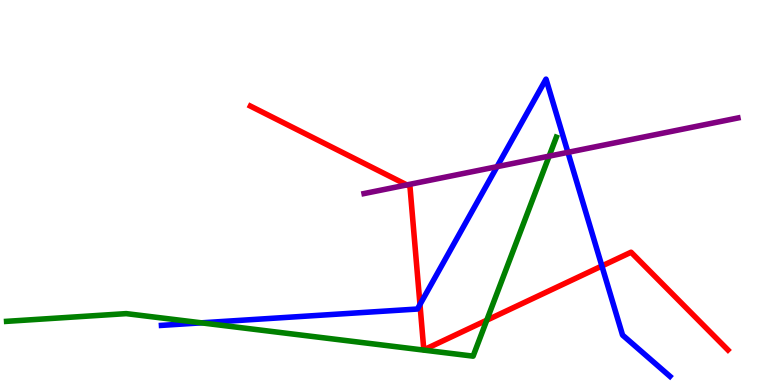[{'lines': ['blue', 'red'], 'intersections': [{'x': 5.42, 'y': 2.09}, {'x': 7.77, 'y': 3.09}]}, {'lines': ['green', 'red'], 'intersections': [{'x': 6.28, 'y': 1.68}]}, {'lines': ['purple', 'red'], 'intersections': [{'x': 5.25, 'y': 5.2}]}, {'lines': ['blue', 'green'], 'intersections': [{'x': 2.6, 'y': 1.61}]}, {'lines': ['blue', 'purple'], 'intersections': [{'x': 6.41, 'y': 5.67}, {'x': 7.33, 'y': 6.04}]}, {'lines': ['green', 'purple'], 'intersections': [{'x': 7.09, 'y': 5.94}]}]